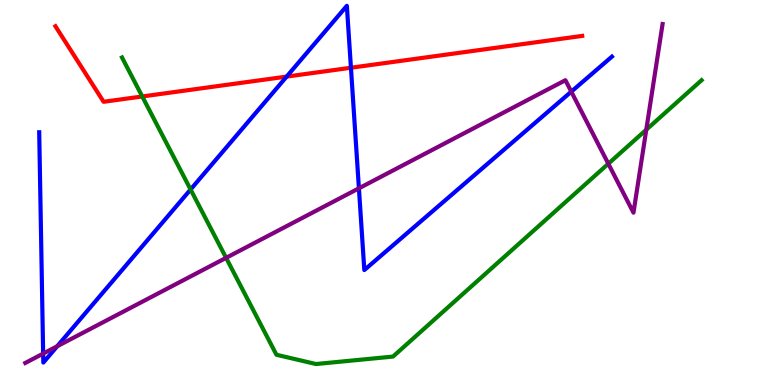[{'lines': ['blue', 'red'], 'intersections': [{'x': 3.7, 'y': 8.01}, {'x': 4.53, 'y': 8.24}]}, {'lines': ['green', 'red'], 'intersections': [{'x': 1.84, 'y': 7.49}]}, {'lines': ['purple', 'red'], 'intersections': []}, {'lines': ['blue', 'green'], 'intersections': [{'x': 2.46, 'y': 5.08}]}, {'lines': ['blue', 'purple'], 'intersections': [{'x': 0.557, 'y': 0.815}, {'x': 0.738, 'y': 1.01}, {'x': 4.63, 'y': 5.11}, {'x': 7.37, 'y': 7.62}]}, {'lines': ['green', 'purple'], 'intersections': [{'x': 2.92, 'y': 3.3}, {'x': 7.85, 'y': 5.75}, {'x': 8.34, 'y': 6.63}]}]